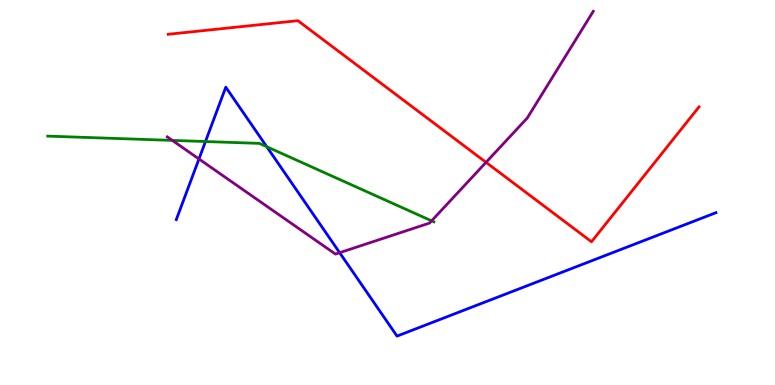[{'lines': ['blue', 'red'], 'intersections': []}, {'lines': ['green', 'red'], 'intersections': []}, {'lines': ['purple', 'red'], 'intersections': [{'x': 6.27, 'y': 5.78}]}, {'lines': ['blue', 'green'], 'intersections': [{'x': 2.65, 'y': 6.32}, {'x': 3.44, 'y': 6.19}]}, {'lines': ['blue', 'purple'], 'intersections': [{'x': 2.57, 'y': 5.87}, {'x': 4.38, 'y': 3.44}]}, {'lines': ['green', 'purple'], 'intersections': [{'x': 2.22, 'y': 6.35}, {'x': 5.57, 'y': 4.26}]}]